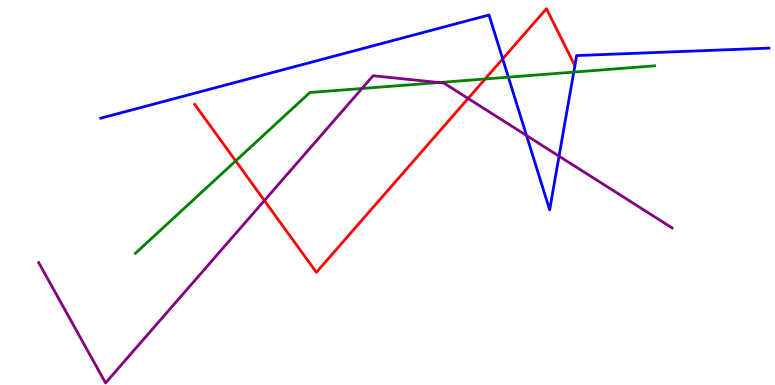[{'lines': ['blue', 'red'], 'intersections': [{'x': 6.49, 'y': 8.47}]}, {'lines': ['green', 'red'], 'intersections': [{'x': 3.04, 'y': 5.82}, {'x': 6.26, 'y': 7.95}]}, {'lines': ['purple', 'red'], 'intersections': [{'x': 3.41, 'y': 4.79}, {'x': 6.04, 'y': 7.44}]}, {'lines': ['blue', 'green'], 'intersections': [{'x': 6.56, 'y': 8.0}, {'x': 7.4, 'y': 8.13}]}, {'lines': ['blue', 'purple'], 'intersections': [{'x': 6.79, 'y': 6.48}, {'x': 7.21, 'y': 5.94}]}, {'lines': ['green', 'purple'], 'intersections': [{'x': 4.67, 'y': 7.7}, {'x': 5.66, 'y': 7.86}]}]